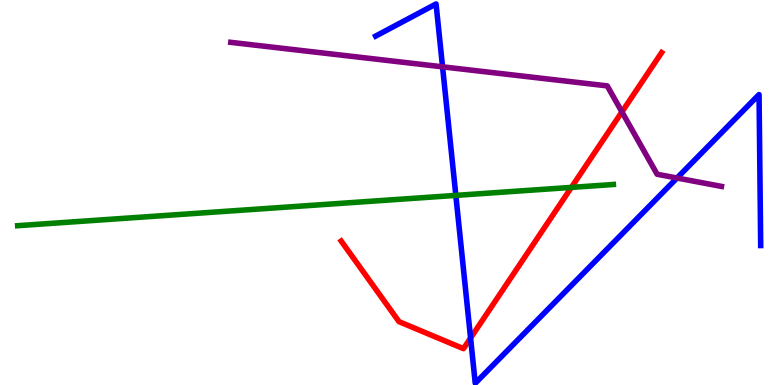[{'lines': ['blue', 'red'], 'intersections': [{'x': 6.07, 'y': 1.22}]}, {'lines': ['green', 'red'], 'intersections': [{'x': 7.37, 'y': 5.13}]}, {'lines': ['purple', 'red'], 'intersections': [{'x': 8.02, 'y': 7.09}]}, {'lines': ['blue', 'green'], 'intersections': [{'x': 5.88, 'y': 4.93}]}, {'lines': ['blue', 'purple'], 'intersections': [{'x': 5.71, 'y': 8.26}, {'x': 8.74, 'y': 5.38}]}, {'lines': ['green', 'purple'], 'intersections': []}]